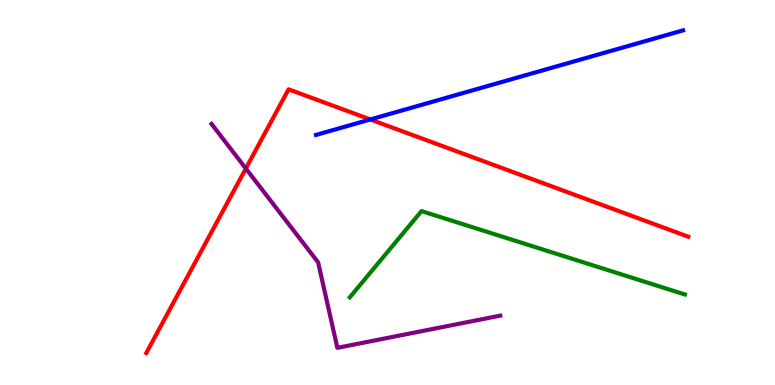[{'lines': ['blue', 'red'], 'intersections': [{'x': 4.78, 'y': 6.9}]}, {'lines': ['green', 'red'], 'intersections': []}, {'lines': ['purple', 'red'], 'intersections': [{'x': 3.17, 'y': 5.62}]}, {'lines': ['blue', 'green'], 'intersections': []}, {'lines': ['blue', 'purple'], 'intersections': []}, {'lines': ['green', 'purple'], 'intersections': []}]